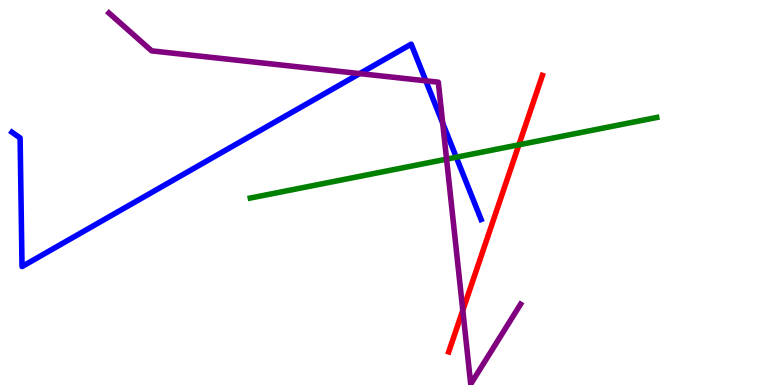[{'lines': ['blue', 'red'], 'intersections': []}, {'lines': ['green', 'red'], 'intersections': [{'x': 6.7, 'y': 6.24}]}, {'lines': ['purple', 'red'], 'intersections': [{'x': 5.97, 'y': 1.94}]}, {'lines': ['blue', 'green'], 'intersections': [{'x': 5.89, 'y': 5.92}]}, {'lines': ['blue', 'purple'], 'intersections': [{'x': 4.64, 'y': 8.09}, {'x': 5.49, 'y': 7.9}, {'x': 5.71, 'y': 6.8}]}, {'lines': ['green', 'purple'], 'intersections': [{'x': 5.76, 'y': 5.87}]}]